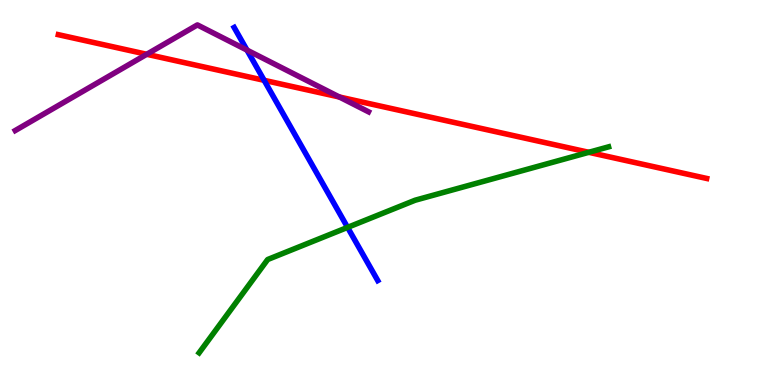[{'lines': ['blue', 'red'], 'intersections': [{'x': 3.41, 'y': 7.91}]}, {'lines': ['green', 'red'], 'intersections': [{'x': 7.6, 'y': 6.04}]}, {'lines': ['purple', 'red'], 'intersections': [{'x': 1.89, 'y': 8.59}, {'x': 4.38, 'y': 7.48}]}, {'lines': ['blue', 'green'], 'intersections': [{'x': 4.48, 'y': 4.09}]}, {'lines': ['blue', 'purple'], 'intersections': [{'x': 3.19, 'y': 8.7}]}, {'lines': ['green', 'purple'], 'intersections': []}]